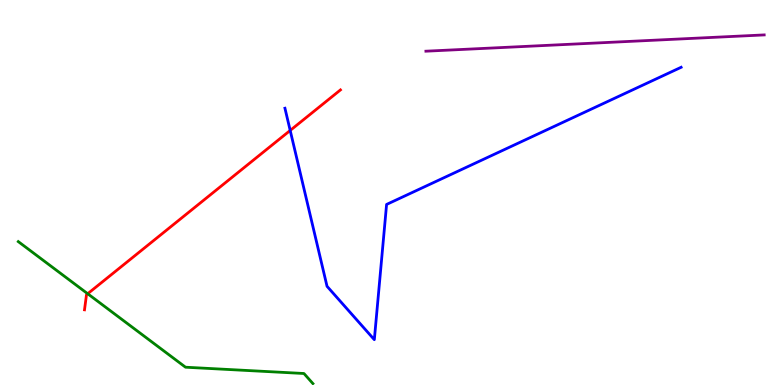[{'lines': ['blue', 'red'], 'intersections': [{'x': 3.74, 'y': 6.61}]}, {'lines': ['green', 'red'], 'intersections': [{'x': 1.13, 'y': 2.37}]}, {'lines': ['purple', 'red'], 'intersections': []}, {'lines': ['blue', 'green'], 'intersections': []}, {'lines': ['blue', 'purple'], 'intersections': []}, {'lines': ['green', 'purple'], 'intersections': []}]